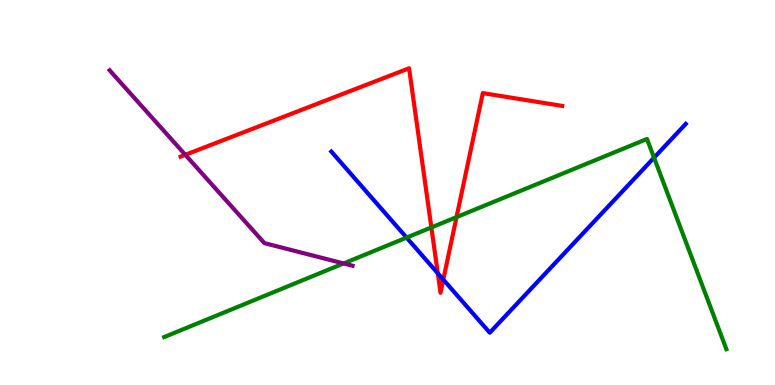[{'lines': ['blue', 'red'], 'intersections': [{'x': 5.65, 'y': 2.9}, {'x': 5.72, 'y': 2.74}]}, {'lines': ['green', 'red'], 'intersections': [{'x': 5.57, 'y': 4.09}, {'x': 5.89, 'y': 4.36}]}, {'lines': ['purple', 'red'], 'intersections': [{'x': 2.39, 'y': 5.98}]}, {'lines': ['blue', 'green'], 'intersections': [{'x': 5.25, 'y': 3.83}, {'x': 8.44, 'y': 5.9}]}, {'lines': ['blue', 'purple'], 'intersections': []}, {'lines': ['green', 'purple'], 'intersections': [{'x': 4.43, 'y': 3.16}]}]